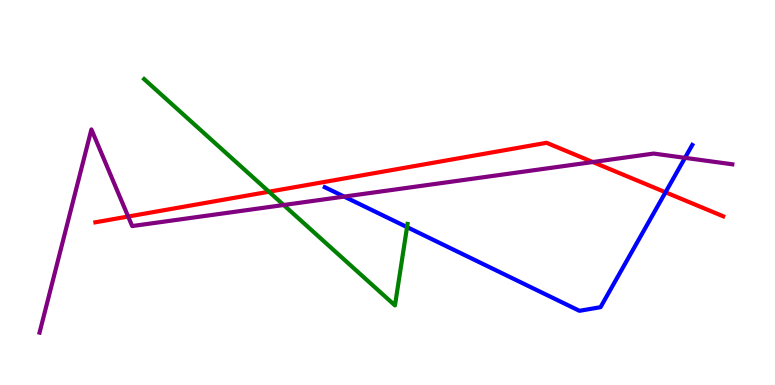[{'lines': ['blue', 'red'], 'intersections': [{'x': 8.59, 'y': 5.01}]}, {'lines': ['green', 'red'], 'intersections': [{'x': 3.47, 'y': 5.02}]}, {'lines': ['purple', 'red'], 'intersections': [{'x': 1.65, 'y': 4.38}, {'x': 7.65, 'y': 5.79}]}, {'lines': ['blue', 'green'], 'intersections': [{'x': 5.25, 'y': 4.1}]}, {'lines': ['blue', 'purple'], 'intersections': [{'x': 4.44, 'y': 4.89}, {'x': 8.84, 'y': 5.9}]}, {'lines': ['green', 'purple'], 'intersections': [{'x': 3.66, 'y': 4.68}]}]